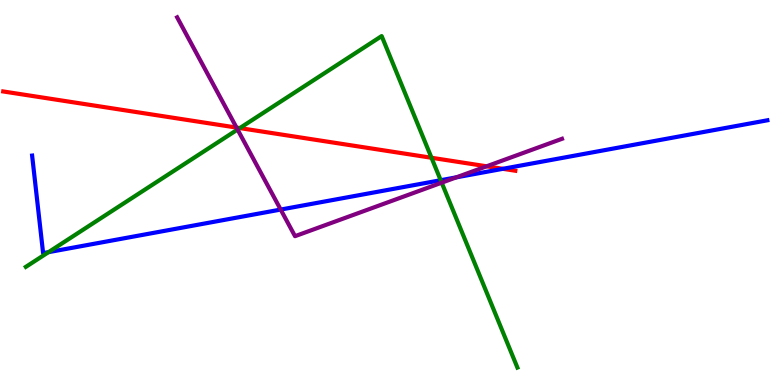[{'lines': ['blue', 'red'], 'intersections': [{'x': 6.49, 'y': 5.62}]}, {'lines': ['green', 'red'], 'intersections': [{'x': 3.09, 'y': 6.67}, {'x': 5.57, 'y': 5.9}]}, {'lines': ['purple', 'red'], 'intersections': [{'x': 3.05, 'y': 6.69}, {'x': 6.28, 'y': 5.68}]}, {'lines': ['blue', 'green'], 'intersections': [{'x': 0.626, 'y': 3.45}, {'x': 5.69, 'y': 5.32}]}, {'lines': ['blue', 'purple'], 'intersections': [{'x': 3.62, 'y': 4.56}, {'x': 5.89, 'y': 5.39}]}, {'lines': ['green', 'purple'], 'intersections': [{'x': 3.07, 'y': 6.64}, {'x': 5.7, 'y': 5.26}]}]